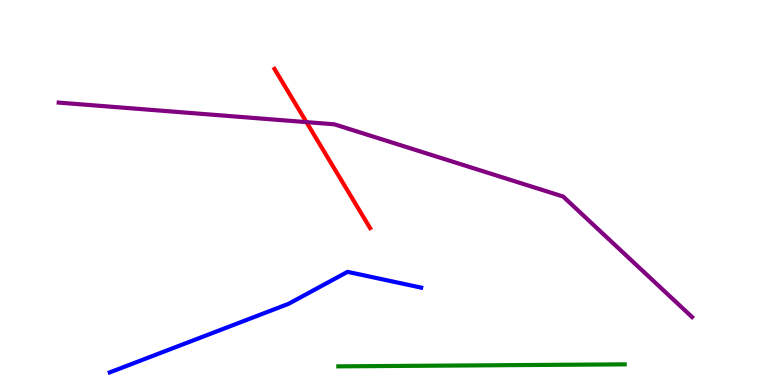[{'lines': ['blue', 'red'], 'intersections': []}, {'lines': ['green', 'red'], 'intersections': []}, {'lines': ['purple', 'red'], 'intersections': [{'x': 3.95, 'y': 6.83}]}, {'lines': ['blue', 'green'], 'intersections': []}, {'lines': ['blue', 'purple'], 'intersections': []}, {'lines': ['green', 'purple'], 'intersections': []}]